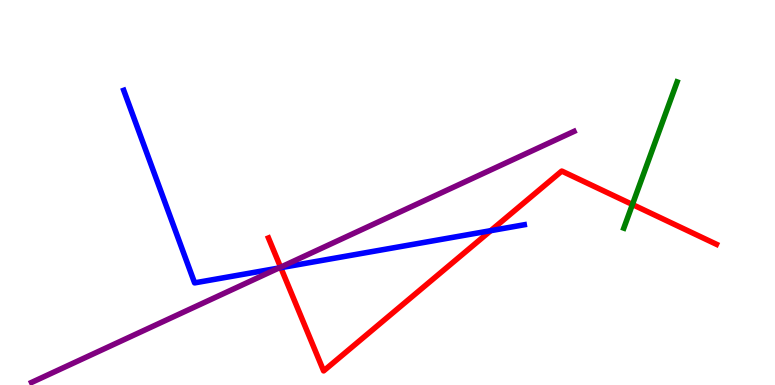[{'lines': ['blue', 'red'], 'intersections': [{'x': 3.62, 'y': 3.05}, {'x': 6.33, 'y': 4.01}]}, {'lines': ['green', 'red'], 'intersections': [{'x': 8.16, 'y': 4.69}]}, {'lines': ['purple', 'red'], 'intersections': [{'x': 3.62, 'y': 3.06}]}, {'lines': ['blue', 'green'], 'intersections': []}, {'lines': ['blue', 'purple'], 'intersections': [{'x': 3.6, 'y': 3.04}]}, {'lines': ['green', 'purple'], 'intersections': []}]